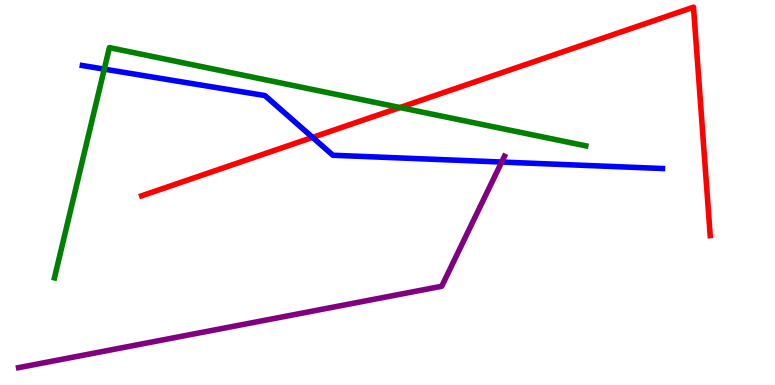[{'lines': ['blue', 'red'], 'intersections': [{'x': 4.03, 'y': 6.43}]}, {'lines': ['green', 'red'], 'intersections': [{'x': 5.16, 'y': 7.21}]}, {'lines': ['purple', 'red'], 'intersections': []}, {'lines': ['blue', 'green'], 'intersections': [{'x': 1.35, 'y': 8.2}]}, {'lines': ['blue', 'purple'], 'intersections': [{'x': 6.47, 'y': 5.79}]}, {'lines': ['green', 'purple'], 'intersections': []}]